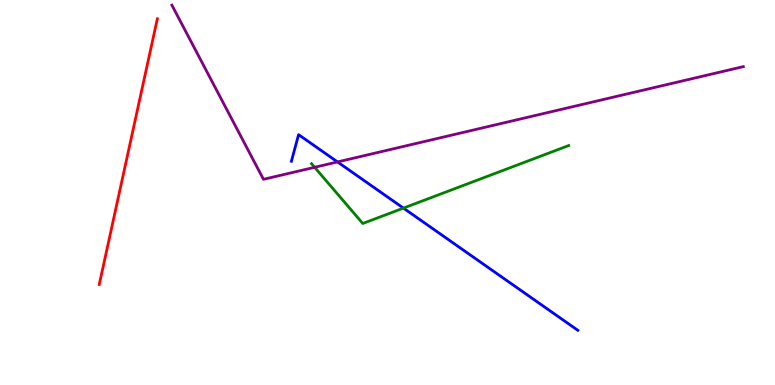[{'lines': ['blue', 'red'], 'intersections': []}, {'lines': ['green', 'red'], 'intersections': []}, {'lines': ['purple', 'red'], 'intersections': []}, {'lines': ['blue', 'green'], 'intersections': [{'x': 5.21, 'y': 4.59}]}, {'lines': ['blue', 'purple'], 'intersections': [{'x': 4.36, 'y': 5.79}]}, {'lines': ['green', 'purple'], 'intersections': [{'x': 4.06, 'y': 5.65}]}]